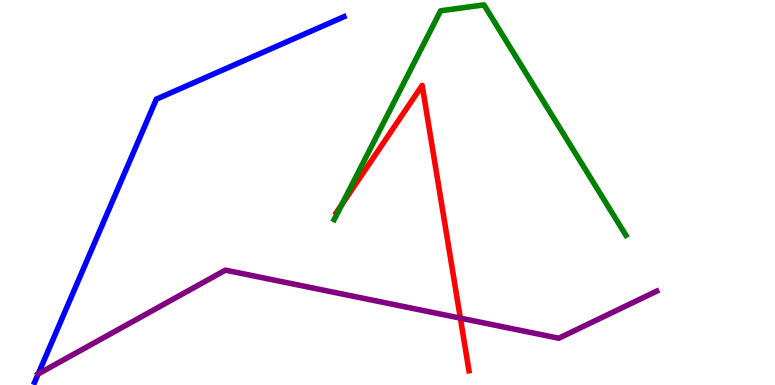[{'lines': ['blue', 'red'], 'intersections': []}, {'lines': ['green', 'red'], 'intersections': [{'x': 4.41, 'y': 4.69}]}, {'lines': ['purple', 'red'], 'intersections': [{'x': 5.94, 'y': 1.74}]}, {'lines': ['blue', 'green'], 'intersections': []}, {'lines': ['blue', 'purple'], 'intersections': [{'x': 0.493, 'y': 0.288}]}, {'lines': ['green', 'purple'], 'intersections': []}]